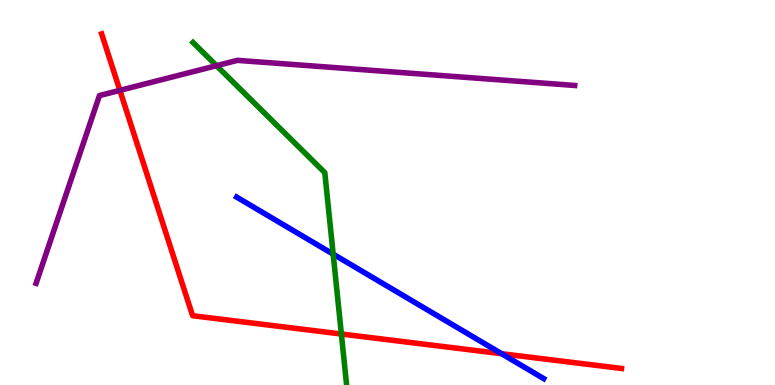[{'lines': ['blue', 'red'], 'intersections': [{'x': 6.47, 'y': 0.813}]}, {'lines': ['green', 'red'], 'intersections': [{'x': 4.4, 'y': 1.32}]}, {'lines': ['purple', 'red'], 'intersections': [{'x': 1.55, 'y': 7.65}]}, {'lines': ['blue', 'green'], 'intersections': [{'x': 4.3, 'y': 3.4}]}, {'lines': ['blue', 'purple'], 'intersections': []}, {'lines': ['green', 'purple'], 'intersections': [{'x': 2.79, 'y': 8.29}]}]